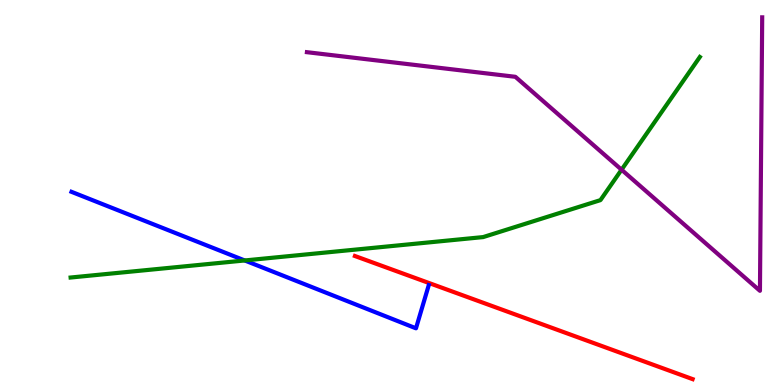[{'lines': ['blue', 'red'], 'intersections': []}, {'lines': ['green', 'red'], 'intersections': []}, {'lines': ['purple', 'red'], 'intersections': []}, {'lines': ['blue', 'green'], 'intersections': [{'x': 3.16, 'y': 3.23}]}, {'lines': ['blue', 'purple'], 'intersections': []}, {'lines': ['green', 'purple'], 'intersections': [{'x': 8.02, 'y': 5.59}]}]